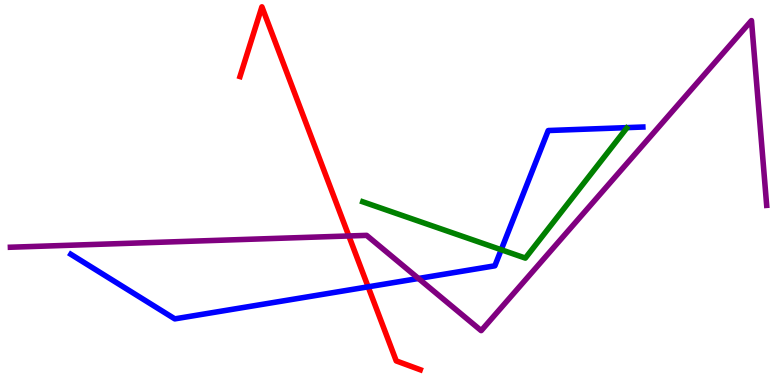[{'lines': ['blue', 'red'], 'intersections': [{'x': 4.75, 'y': 2.55}]}, {'lines': ['green', 'red'], 'intersections': []}, {'lines': ['purple', 'red'], 'intersections': [{'x': 4.5, 'y': 3.87}]}, {'lines': ['blue', 'green'], 'intersections': [{'x': 6.47, 'y': 3.51}]}, {'lines': ['blue', 'purple'], 'intersections': [{'x': 5.4, 'y': 2.77}]}, {'lines': ['green', 'purple'], 'intersections': []}]